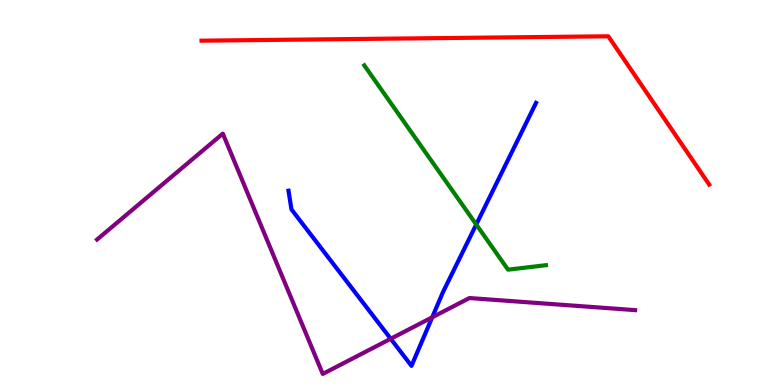[{'lines': ['blue', 'red'], 'intersections': []}, {'lines': ['green', 'red'], 'intersections': []}, {'lines': ['purple', 'red'], 'intersections': []}, {'lines': ['blue', 'green'], 'intersections': [{'x': 6.15, 'y': 4.17}]}, {'lines': ['blue', 'purple'], 'intersections': [{'x': 5.04, 'y': 1.2}, {'x': 5.58, 'y': 1.76}]}, {'lines': ['green', 'purple'], 'intersections': []}]